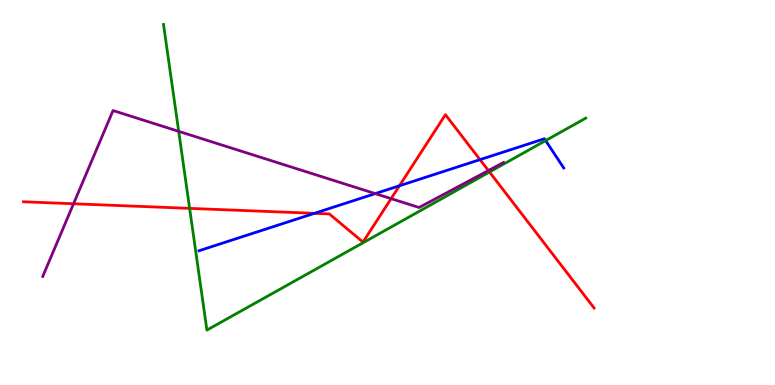[{'lines': ['blue', 'red'], 'intersections': [{'x': 4.06, 'y': 4.46}, {'x': 5.15, 'y': 5.17}, {'x': 6.19, 'y': 5.85}]}, {'lines': ['green', 'red'], 'intersections': [{'x': 2.45, 'y': 4.59}, {'x': 6.32, 'y': 5.53}]}, {'lines': ['purple', 'red'], 'intersections': [{'x': 0.949, 'y': 4.71}, {'x': 5.05, 'y': 4.84}, {'x': 6.3, 'y': 5.57}]}, {'lines': ['blue', 'green'], 'intersections': [{'x': 7.04, 'y': 6.35}]}, {'lines': ['blue', 'purple'], 'intersections': [{'x': 4.84, 'y': 4.97}]}, {'lines': ['green', 'purple'], 'intersections': [{'x': 2.31, 'y': 6.59}]}]